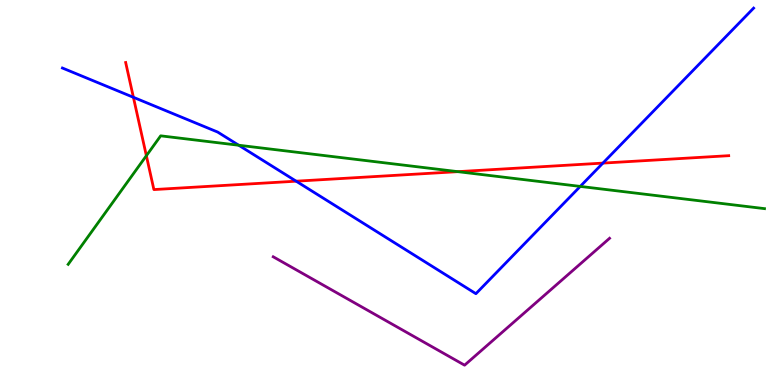[{'lines': ['blue', 'red'], 'intersections': [{'x': 1.72, 'y': 7.47}, {'x': 3.82, 'y': 5.29}, {'x': 7.78, 'y': 5.76}]}, {'lines': ['green', 'red'], 'intersections': [{'x': 1.89, 'y': 5.96}, {'x': 5.91, 'y': 5.54}]}, {'lines': ['purple', 'red'], 'intersections': []}, {'lines': ['blue', 'green'], 'intersections': [{'x': 3.08, 'y': 6.23}, {'x': 7.49, 'y': 5.16}]}, {'lines': ['blue', 'purple'], 'intersections': []}, {'lines': ['green', 'purple'], 'intersections': []}]